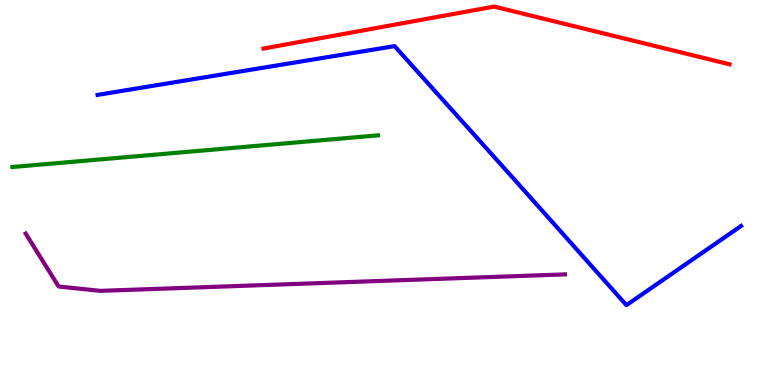[{'lines': ['blue', 'red'], 'intersections': []}, {'lines': ['green', 'red'], 'intersections': []}, {'lines': ['purple', 'red'], 'intersections': []}, {'lines': ['blue', 'green'], 'intersections': []}, {'lines': ['blue', 'purple'], 'intersections': []}, {'lines': ['green', 'purple'], 'intersections': []}]